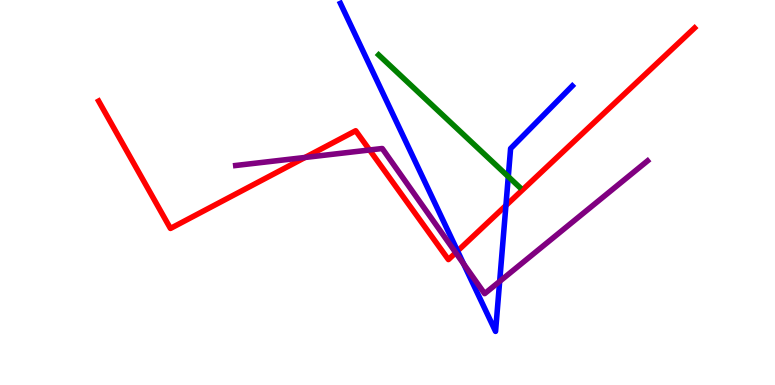[{'lines': ['blue', 'red'], 'intersections': [{'x': 5.9, 'y': 3.48}, {'x': 6.53, 'y': 4.66}]}, {'lines': ['green', 'red'], 'intersections': []}, {'lines': ['purple', 'red'], 'intersections': [{'x': 3.94, 'y': 5.91}, {'x': 4.77, 'y': 6.1}, {'x': 5.88, 'y': 3.44}]}, {'lines': ['blue', 'green'], 'intersections': [{'x': 6.56, 'y': 5.41}]}, {'lines': ['blue', 'purple'], 'intersections': [{'x': 5.98, 'y': 3.15}, {'x': 6.45, 'y': 2.69}]}, {'lines': ['green', 'purple'], 'intersections': []}]